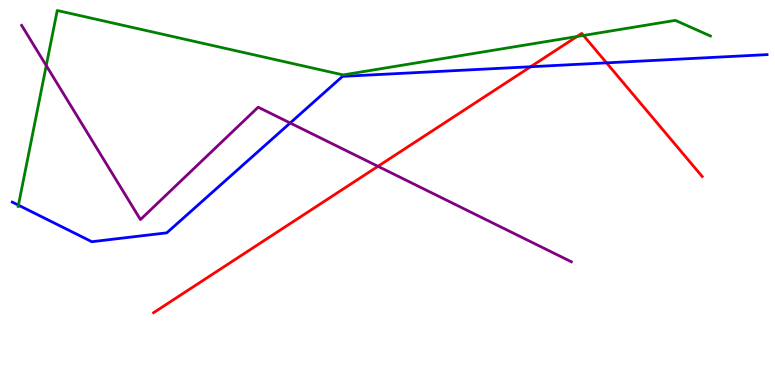[{'lines': ['blue', 'red'], 'intersections': [{'x': 6.85, 'y': 8.27}, {'x': 7.83, 'y': 8.37}]}, {'lines': ['green', 'red'], 'intersections': [{'x': 7.44, 'y': 9.05}, {'x': 7.53, 'y': 9.08}]}, {'lines': ['purple', 'red'], 'intersections': [{'x': 4.88, 'y': 5.68}]}, {'lines': ['blue', 'green'], 'intersections': [{'x': 0.238, 'y': 4.67}]}, {'lines': ['blue', 'purple'], 'intersections': [{'x': 3.74, 'y': 6.81}]}, {'lines': ['green', 'purple'], 'intersections': [{'x': 0.597, 'y': 8.3}]}]